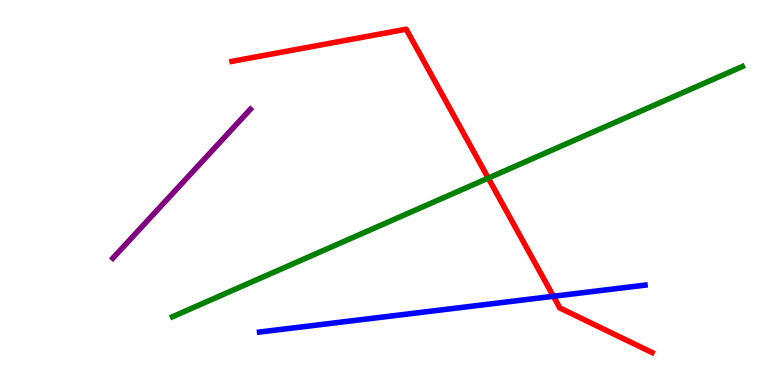[{'lines': ['blue', 'red'], 'intersections': [{'x': 7.14, 'y': 2.3}]}, {'lines': ['green', 'red'], 'intersections': [{'x': 6.3, 'y': 5.37}]}, {'lines': ['purple', 'red'], 'intersections': []}, {'lines': ['blue', 'green'], 'intersections': []}, {'lines': ['blue', 'purple'], 'intersections': []}, {'lines': ['green', 'purple'], 'intersections': []}]